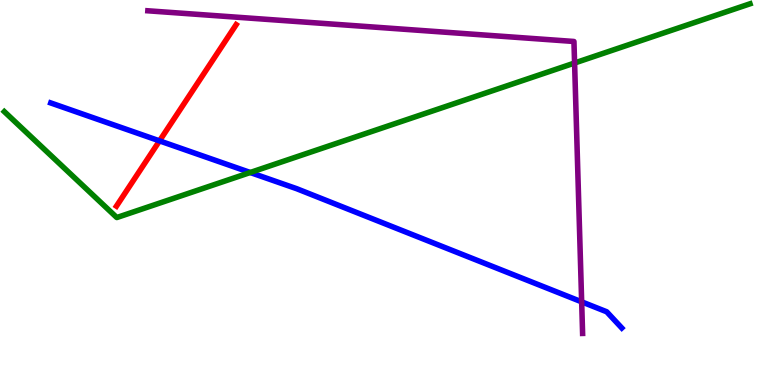[{'lines': ['blue', 'red'], 'intersections': [{'x': 2.06, 'y': 6.34}]}, {'lines': ['green', 'red'], 'intersections': []}, {'lines': ['purple', 'red'], 'intersections': []}, {'lines': ['blue', 'green'], 'intersections': [{'x': 3.23, 'y': 5.52}]}, {'lines': ['blue', 'purple'], 'intersections': [{'x': 7.51, 'y': 2.16}]}, {'lines': ['green', 'purple'], 'intersections': [{'x': 7.41, 'y': 8.36}]}]